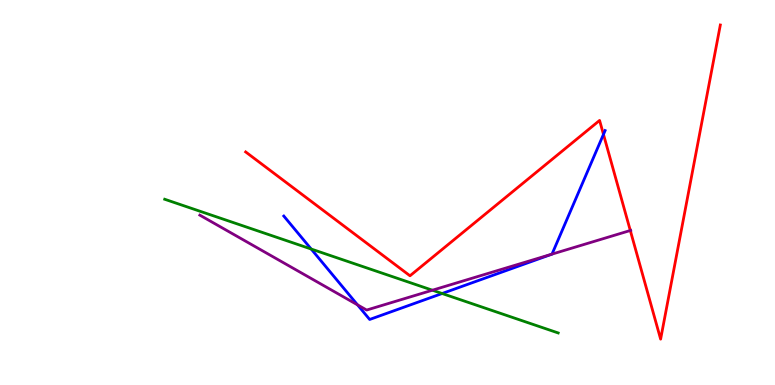[{'lines': ['blue', 'red'], 'intersections': [{'x': 7.79, 'y': 6.51}]}, {'lines': ['green', 'red'], 'intersections': []}, {'lines': ['purple', 'red'], 'intersections': [{'x': 8.13, 'y': 4.01}]}, {'lines': ['blue', 'green'], 'intersections': [{'x': 4.02, 'y': 3.53}, {'x': 5.7, 'y': 2.38}]}, {'lines': ['blue', 'purple'], 'intersections': [{'x': 4.61, 'y': 2.08}, {'x': 7.12, 'y': 3.4}]}, {'lines': ['green', 'purple'], 'intersections': [{'x': 5.58, 'y': 2.46}]}]